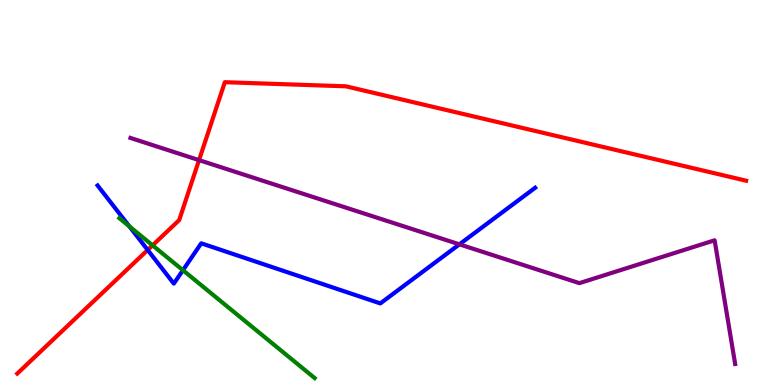[{'lines': ['blue', 'red'], 'intersections': [{'x': 1.91, 'y': 3.51}]}, {'lines': ['green', 'red'], 'intersections': [{'x': 1.97, 'y': 3.63}]}, {'lines': ['purple', 'red'], 'intersections': [{'x': 2.57, 'y': 5.84}]}, {'lines': ['blue', 'green'], 'intersections': [{'x': 1.67, 'y': 4.12}, {'x': 2.36, 'y': 2.98}]}, {'lines': ['blue', 'purple'], 'intersections': [{'x': 5.93, 'y': 3.65}]}, {'lines': ['green', 'purple'], 'intersections': []}]